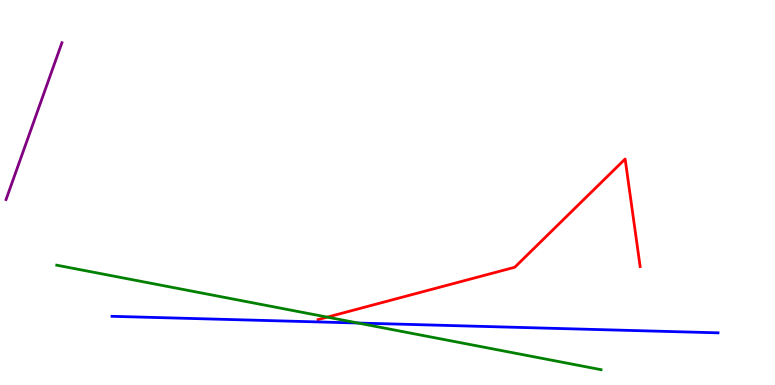[{'lines': ['blue', 'red'], 'intersections': []}, {'lines': ['green', 'red'], 'intersections': [{'x': 4.22, 'y': 1.76}]}, {'lines': ['purple', 'red'], 'intersections': []}, {'lines': ['blue', 'green'], 'intersections': [{'x': 4.62, 'y': 1.61}]}, {'lines': ['blue', 'purple'], 'intersections': []}, {'lines': ['green', 'purple'], 'intersections': []}]